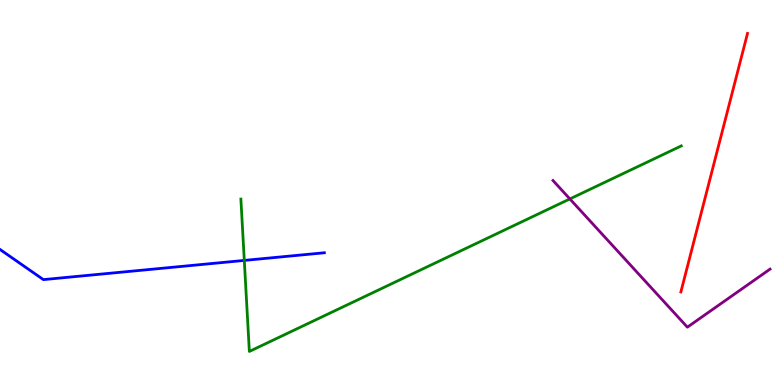[{'lines': ['blue', 'red'], 'intersections': []}, {'lines': ['green', 'red'], 'intersections': []}, {'lines': ['purple', 'red'], 'intersections': []}, {'lines': ['blue', 'green'], 'intersections': [{'x': 3.15, 'y': 3.24}]}, {'lines': ['blue', 'purple'], 'intersections': []}, {'lines': ['green', 'purple'], 'intersections': [{'x': 7.35, 'y': 4.83}]}]